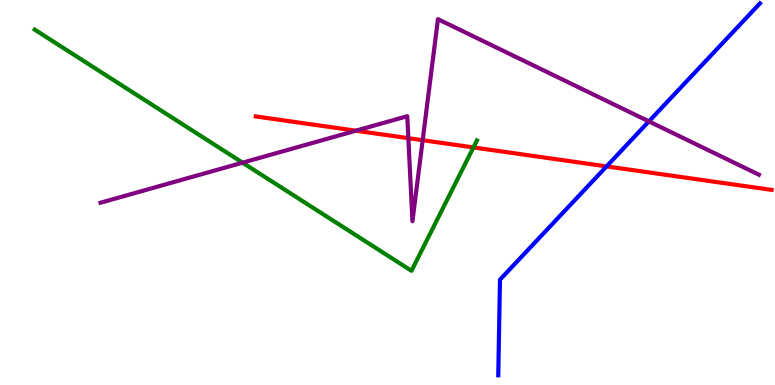[{'lines': ['blue', 'red'], 'intersections': [{'x': 7.83, 'y': 5.68}]}, {'lines': ['green', 'red'], 'intersections': [{'x': 6.11, 'y': 6.17}]}, {'lines': ['purple', 'red'], 'intersections': [{'x': 4.59, 'y': 6.61}, {'x': 5.27, 'y': 6.41}, {'x': 5.45, 'y': 6.36}]}, {'lines': ['blue', 'green'], 'intersections': []}, {'lines': ['blue', 'purple'], 'intersections': [{'x': 8.37, 'y': 6.85}]}, {'lines': ['green', 'purple'], 'intersections': [{'x': 3.13, 'y': 5.77}]}]